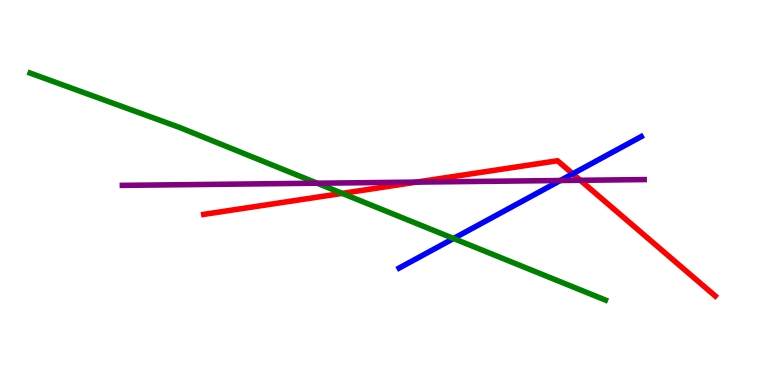[{'lines': ['blue', 'red'], 'intersections': [{'x': 7.39, 'y': 5.49}]}, {'lines': ['green', 'red'], 'intersections': [{'x': 4.42, 'y': 4.98}]}, {'lines': ['purple', 'red'], 'intersections': [{'x': 5.38, 'y': 5.27}, {'x': 7.49, 'y': 5.32}]}, {'lines': ['blue', 'green'], 'intersections': [{'x': 5.85, 'y': 3.81}]}, {'lines': ['blue', 'purple'], 'intersections': [{'x': 7.23, 'y': 5.31}]}, {'lines': ['green', 'purple'], 'intersections': [{'x': 4.09, 'y': 5.24}]}]